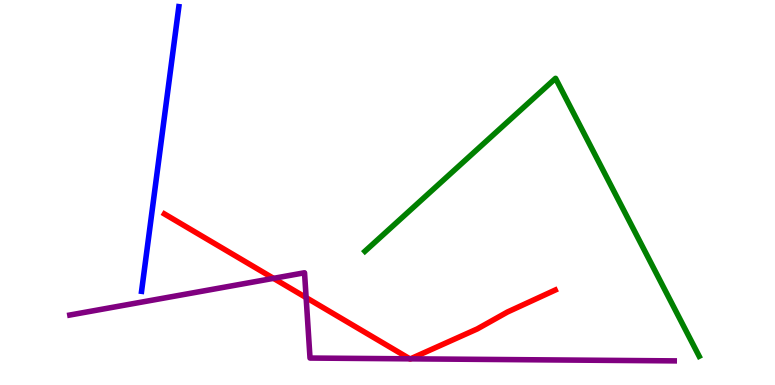[{'lines': ['blue', 'red'], 'intersections': []}, {'lines': ['green', 'red'], 'intersections': []}, {'lines': ['purple', 'red'], 'intersections': [{'x': 3.53, 'y': 2.77}, {'x': 3.95, 'y': 2.27}, {'x': 5.29, 'y': 0.68}, {'x': 5.3, 'y': 0.68}]}, {'lines': ['blue', 'green'], 'intersections': []}, {'lines': ['blue', 'purple'], 'intersections': []}, {'lines': ['green', 'purple'], 'intersections': []}]